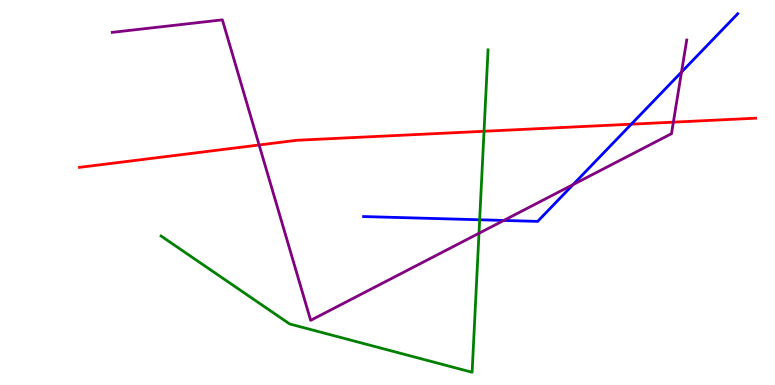[{'lines': ['blue', 'red'], 'intersections': [{'x': 8.15, 'y': 6.77}]}, {'lines': ['green', 'red'], 'intersections': [{'x': 6.25, 'y': 6.59}]}, {'lines': ['purple', 'red'], 'intersections': [{'x': 3.34, 'y': 6.23}, {'x': 8.69, 'y': 6.83}]}, {'lines': ['blue', 'green'], 'intersections': [{'x': 6.19, 'y': 4.29}]}, {'lines': ['blue', 'purple'], 'intersections': [{'x': 6.5, 'y': 4.27}, {'x': 7.39, 'y': 5.21}, {'x': 8.79, 'y': 8.13}]}, {'lines': ['green', 'purple'], 'intersections': [{'x': 6.18, 'y': 3.94}]}]